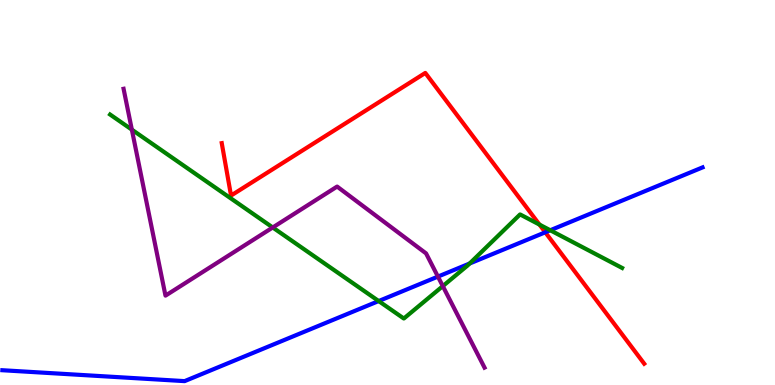[{'lines': ['blue', 'red'], 'intersections': [{'x': 7.04, 'y': 3.97}]}, {'lines': ['green', 'red'], 'intersections': [{'x': 6.96, 'y': 4.17}]}, {'lines': ['purple', 'red'], 'intersections': []}, {'lines': ['blue', 'green'], 'intersections': [{'x': 4.89, 'y': 2.18}, {'x': 6.06, 'y': 3.16}, {'x': 7.1, 'y': 4.02}]}, {'lines': ['blue', 'purple'], 'intersections': [{'x': 5.65, 'y': 2.82}]}, {'lines': ['green', 'purple'], 'intersections': [{'x': 1.7, 'y': 6.63}, {'x': 3.52, 'y': 4.09}, {'x': 5.71, 'y': 2.57}]}]